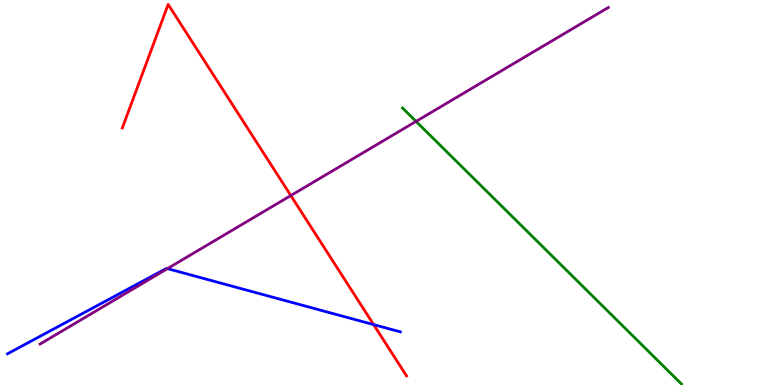[{'lines': ['blue', 'red'], 'intersections': [{'x': 4.82, 'y': 1.57}]}, {'lines': ['green', 'red'], 'intersections': []}, {'lines': ['purple', 'red'], 'intersections': [{'x': 3.75, 'y': 4.92}]}, {'lines': ['blue', 'green'], 'intersections': []}, {'lines': ['blue', 'purple'], 'intersections': [{'x': 2.16, 'y': 3.02}]}, {'lines': ['green', 'purple'], 'intersections': [{'x': 5.37, 'y': 6.85}]}]